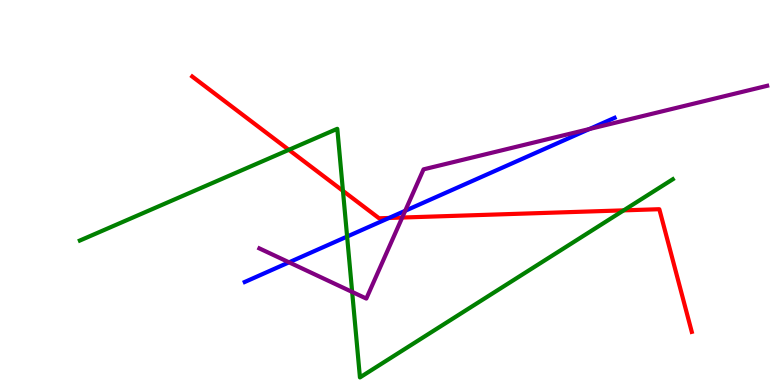[{'lines': ['blue', 'red'], 'intersections': [{'x': 5.02, 'y': 4.34}]}, {'lines': ['green', 'red'], 'intersections': [{'x': 3.73, 'y': 6.11}, {'x': 4.43, 'y': 5.04}, {'x': 8.05, 'y': 4.54}]}, {'lines': ['purple', 'red'], 'intersections': [{'x': 5.19, 'y': 4.35}]}, {'lines': ['blue', 'green'], 'intersections': [{'x': 4.48, 'y': 3.86}]}, {'lines': ['blue', 'purple'], 'intersections': [{'x': 3.73, 'y': 3.19}, {'x': 5.23, 'y': 4.53}, {'x': 7.61, 'y': 6.65}]}, {'lines': ['green', 'purple'], 'intersections': [{'x': 4.54, 'y': 2.42}]}]